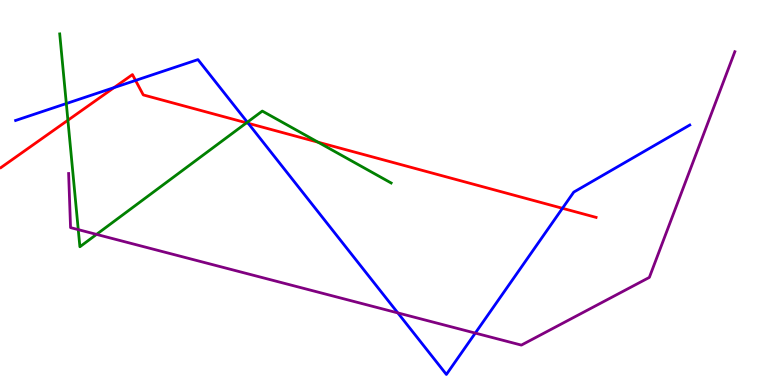[{'lines': ['blue', 'red'], 'intersections': [{'x': 1.47, 'y': 7.72}, {'x': 1.75, 'y': 7.91}, {'x': 3.2, 'y': 6.8}, {'x': 7.26, 'y': 4.59}]}, {'lines': ['green', 'red'], 'intersections': [{'x': 0.876, 'y': 6.88}, {'x': 3.18, 'y': 6.81}, {'x': 4.1, 'y': 6.31}]}, {'lines': ['purple', 'red'], 'intersections': []}, {'lines': ['blue', 'green'], 'intersections': [{'x': 0.856, 'y': 7.31}, {'x': 3.19, 'y': 6.83}]}, {'lines': ['blue', 'purple'], 'intersections': [{'x': 5.13, 'y': 1.87}, {'x': 6.13, 'y': 1.35}]}, {'lines': ['green', 'purple'], 'intersections': [{'x': 1.01, 'y': 4.04}, {'x': 1.25, 'y': 3.91}]}]